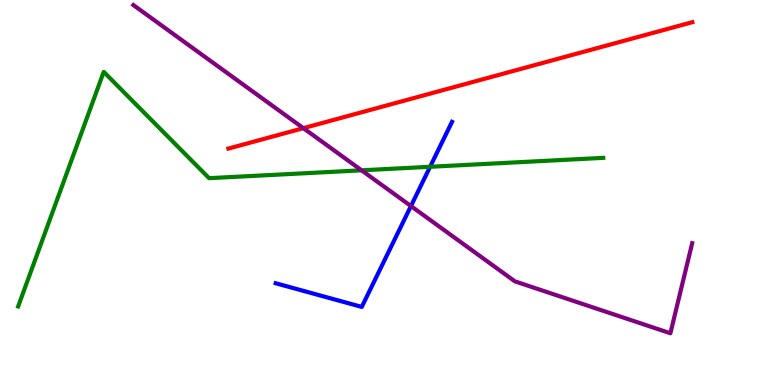[{'lines': ['blue', 'red'], 'intersections': []}, {'lines': ['green', 'red'], 'intersections': []}, {'lines': ['purple', 'red'], 'intersections': [{'x': 3.91, 'y': 6.67}]}, {'lines': ['blue', 'green'], 'intersections': [{'x': 5.55, 'y': 5.67}]}, {'lines': ['blue', 'purple'], 'intersections': [{'x': 5.3, 'y': 4.65}]}, {'lines': ['green', 'purple'], 'intersections': [{'x': 4.67, 'y': 5.58}]}]